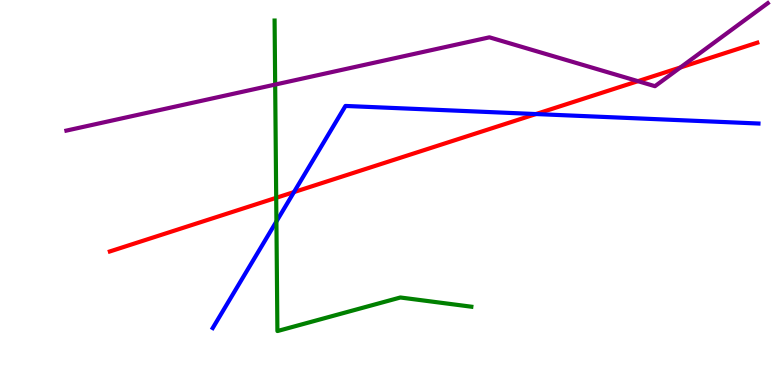[{'lines': ['blue', 'red'], 'intersections': [{'x': 3.79, 'y': 5.01}, {'x': 6.92, 'y': 7.04}]}, {'lines': ['green', 'red'], 'intersections': [{'x': 3.56, 'y': 4.86}]}, {'lines': ['purple', 'red'], 'intersections': [{'x': 8.23, 'y': 7.89}, {'x': 8.78, 'y': 8.25}]}, {'lines': ['blue', 'green'], 'intersections': [{'x': 3.57, 'y': 4.25}]}, {'lines': ['blue', 'purple'], 'intersections': []}, {'lines': ['green', 'purple'], 'intersections': [{'x': 3.55, 'y': 7.8}]}]